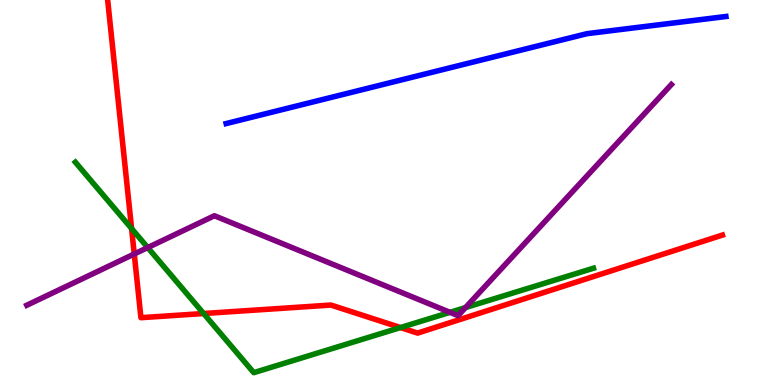[{'lines': ['blue', 'red'], 'intersections': []}, {'lines': ['green', 'red'], 'intersections': [{'x': 1.7, 'y': 4.06}, {'x': 2.63, 'y': 1.86}, {'x': 5.17, 'y': 1.49}]}, {'lines': ['purple', 'red'], 'intersections': [{'x': 1.73, 'y': 3.4}]}, {'lines': ['blue', 'green'], 'intersections': []}, {'lines': ['blue', 'purple'], 'intersections': []}, {'lines': ['green', 'purple'], 'intersections': [{'x': 1.91, 'y': 3.57}, {'x': 5.81, 'y': 1.89}, {'x': 6.01, 'y': 2.01}]}]